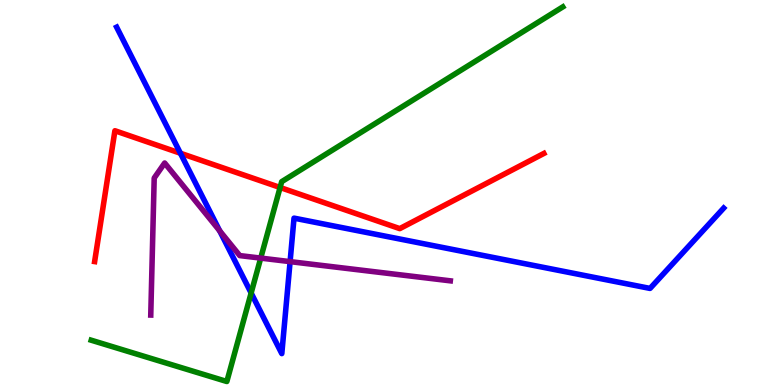[{'lines': ['blue', 'red'], 'intersections': [{'x': 2.33, 'y': 6.02}]}, {'lines': ['green', 'red'], 'intersections': [{'x': 3.61, 'y': 5.13}]}, {'lines': ['purple', 'red'], 'intersections': []}, {'lines': ['blue', 'green'], 'intersections': [{'x': 3.24, 'y': 2.39}]}, {'lines': ['blue', 'purple'], 'intersections': [{'x': 2.83, 'y': 4.0}, {'x': 3.74, 'y': 3.2}]}, {'lines': ['green', 'purple'], 'intersections': [{'x': 3.36, 'y': 3.3}]}]